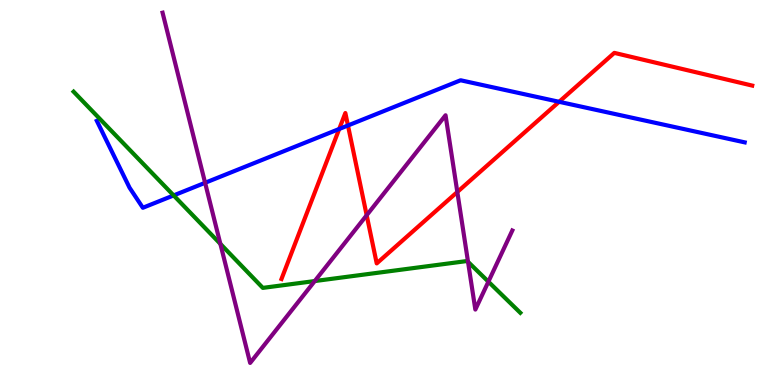[{'lines': ['blue', 'red'], 'intersections': [{'x': 4.38, 'y': 6.65}, {'x': 4.49, 'y': 6.74}, {'x': 7.21, 'y': 7.36}]}, {'lines': ['green', 'red'], 'intersections': []}, {'lines': ['purple', 'red'], 'intersections': [{'x': 4.73, 'y': 4.41}, {'x': 5.9, 'y': 5.01}]}, {'lines': ['blue', 'green'], 'intersections': [{'x': 2.24, 'y': 4.92}]}, {'lines': ['blue', 'purple'], 'intersections': [{'x': 2.65, 'y': 5.25}]}, {'lines': ['green', 'purple'], 'intersections': [{'x': 2.84, 'y': 3.67}, {'x': 4.06, 'y': 2.7}, {'x': 6.04, 'y': 3.2}, {'x': 6.3, 'y': 2.68}]}]